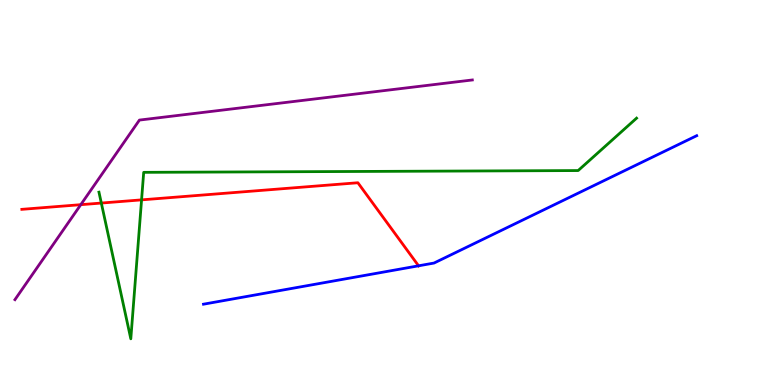[{'lines': ['blue', 'red'], 'intersections': [{'x': 5.4, 'y': 3.1}]}, {'lines': ['green', 'red'], 'intersections': [{'x': 1.31, 'y': 4.73}, {'x': 1.83, 'y': 4.81}]}, {'lines': ['purple', 'red'], 'intersections': [{'x': 1.04, 'y': 4.68}]}, {'lines': ['blue', 'green'], 'intersections': []}, {'lines': ['blue', 'purple'], 'intersections': []}, {'lines': ['green', 'purple'], 'intersections': []}]